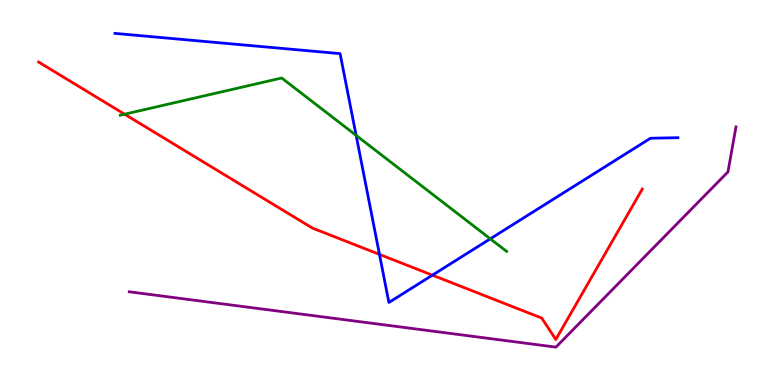[{'lines': ['blue', 'red'], 'intersections': [{'x': 4.9, 'y': 3.39}, {'x': 5.58, 'y': 2.85}]}, {'lines': ['green', 'red'], 'intersections': [{'x': 1.61, 'y': 7.03}]}, {'lines': ['purple', 'red'], 'intersections': []}, {'lines': ['blue', 'green'], 'intersections': [{'x': 4.6, 'y': 6.48}, {'x': 6.33, 'y': 3.8}]}, {'lines': ['blue', 'purple'], 'intersections': []}, {'lines': ['green', 'purple'], 'intersections': []}]